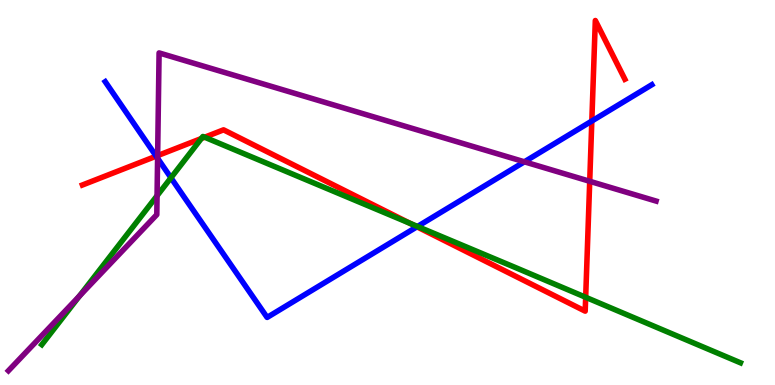[{'lines': ['blue', 'red'], 'intersections': [{'x': 2.02, 'y': 5.94}, {'x': 5.38, 'y': 4.11}, {'x': 7.64, 'y': 6.86}]}, {'lines': ['green', 'red'], 'intersections': [{'x': 2.6, 'y': 6.4}, {'x': 2.64, 'y': 6.44}, {'x': 5.29, 'y': 4.2}, {'x': 7.56, 'y': 2.28}]}, {'lines': ['purple', 'red'], 'intersections': [{'x': 2.03, 'y': 5.96}, {'x': 7.61, 'y': 5.29}]}, {'lines': ['blue', 'green'], 'intersections': [{'x': 2.21, 'y': 5.38}, {'x': 5.39, 'y': 4.12}]}, {'lines': ['blue', 'purple'], 'intersections': [{'x': 2.03, 'y': 5.89}, {'x': 6.77, 'y': 5.8}]}, {'lines': ['green', 'purple'], 'intersections': [{'x': 1.03, 'y': 2.31}, {'x': 2.03, 'y': 4.92}]}]